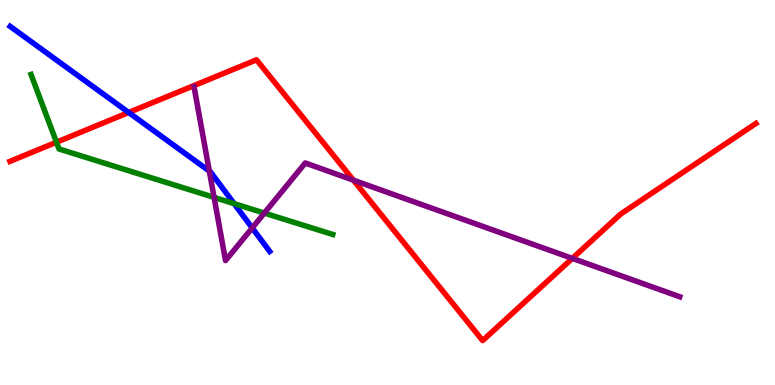[{'lines': ['blue', 'red'], 'intersections': [{'x': 1.66, 'y': 7.08}]}, {'lines': ['green', 'red'], 'intersections': [{'x': 0.729, 'y': 6.31}]}, {'lines': ['purple', 'red'], 'intersections': [{'x': 4.56, 'y': 5.32}, {'x': 7.38, 'y': 3.29}]}, {'lines': ['blue', 'green'], 'intersections': [{'x': 3.02, 'y': 4.71}]}, {'lines': ['blue', 'purple'], 'intersections': [{'x': 2.7, 'y': 5.56}, {'x': 3.25, 'y': 4.08}]}, {'lines': ['green', 'purple'], 'intersections': [{'x': 2.76, 'y': 4.87}, {'x': 3.41, 'y': 4.47}]}]